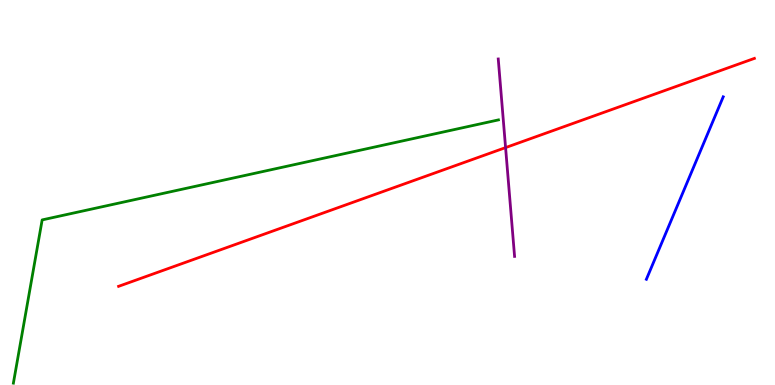[{'lines': ['blue', 'red'], 'intersections': []}, {'lines': ['green', 'red'], 'intersections': []}, {'lines': ['purple', 'red'], 'intersections': [{'x': 6.52, 'y': 6.17}]}, {'lines': ['blue', 'green'], 'intersections': []}, {'lines': ['blue', 'purple'], 'intersections': []}, {'lines': ['green', 'purple'], 'intersections': []}]